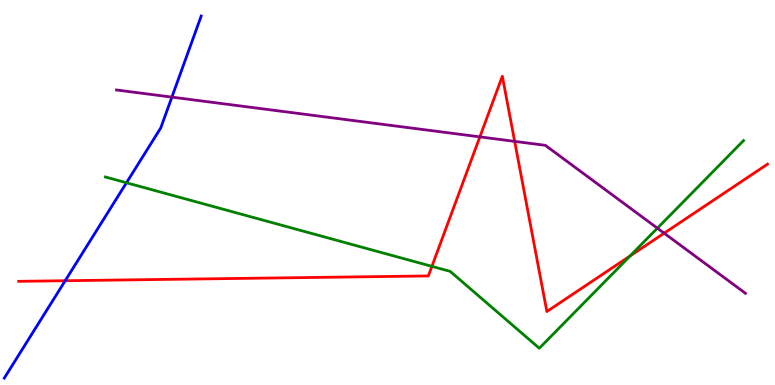[{'lines': ['blue', 'red'], 'intersections': [{'x': 0.841, 'y': 2.71}]}, {'lines': ['green', 'red'], 'intersections': [{'x': 5.57, 'y': 3.08}, {'x': 8.13, 'y': 3.35}]}, {'lines': ['purple', 'red'], 'intersections': [{'x': 6.19, 'y': 6.44}, {'x': 6.64, 'y': 6.33}, {'x': 8.57, 'y': 3.94}]}, {'lines': ['blue', 'green'], 'intersections': [{'x': 1.63, 'y': 5.25}]}, {'lines': ['blue', 'purple'], 'intersections': [{'x': 2.22, 'y': 7.48}]}, {'lines': ['green', 'purple'], 'intersections': [{'x': 8.48, 'y': 4.07}]}]